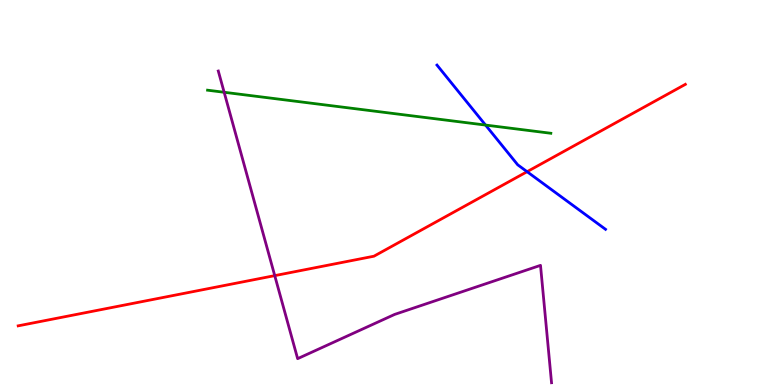[{'lines': ['blue', 'red'], 'intersections': [{'x': 6.8, 'y': 5.54}]}, {'lines': ['green', 'red'], 'intersections': []}, {'lines': ['purple', 'red'], 'intersections': [{'x': 3.55, 'y': 2.84}]}, {'lines': ['blue', 'green'], 'intersections': [{'x': 6.27, 'y': 6.75}]}, {'lines': ['blue', 'purple'], 'intersections': []}, {'lines': ['green', 'purple'], 'intersections': [{'x': 2.89, 'y': 7.6}]}]